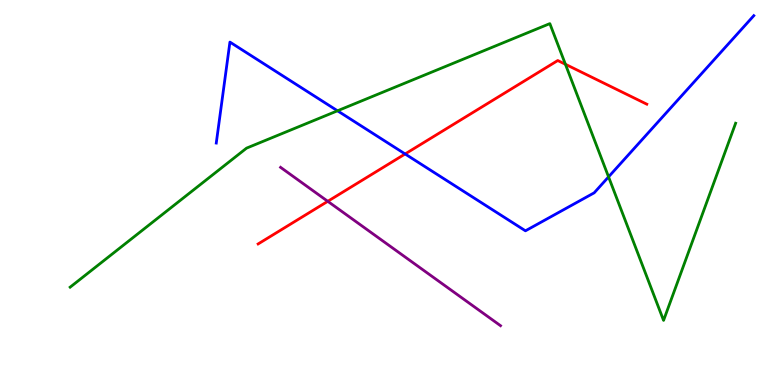[{'lines': ['blue', 'red'], 'intersections': [{'x': 5.23, 'y': 6.0}]}, {'lines': ['green', 'red'], 'intersections': [{'x': 7.3, 'y': 8.33}]}, {'lines': ['purple', 'red'], 'intersections': [{'x': 4.23, 'y': 4.77}]}, {'lines': ['blue', 'green'], 'intersections': [{'x': 4.36, 'y': 7.12}, {'x': 7.85, 'y': 5.41}]}, {'lines': ['blue', 'purple'], 'intersections': []}, {'lines': ['green', 'purple'], 'intersections': []}]